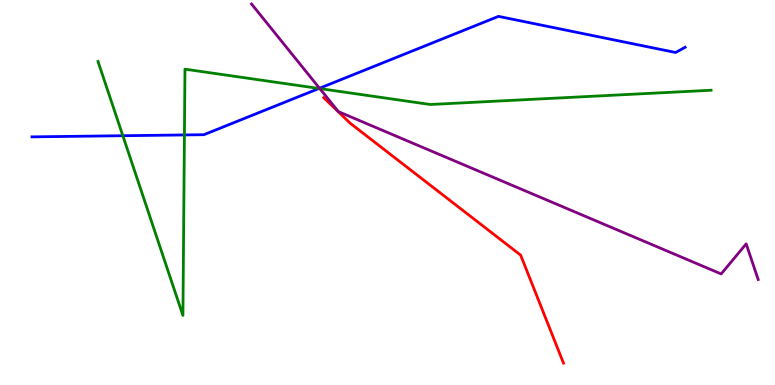[{'lines': ['blue', 'red'], 'intersections': []}, {'lines': ['green', 'red'], 'intersections': []}, {'lines': ['purple', 'red'], 'intersections': []}, {'lines': ['blue', 'green'], 'intersections': [{'x': 1.58, 'y': 6.47}, {'x': 2.38, 'y': 6.5}, {'x': 4.12, 'y': 7.7}]}, {'lines': ['blue', 'purple'], 'intersections': [{'x': 4.12, 'y': 7.71}]}, {'lines': ['green', 'purple'], 'intersections': [{'x': 4.13, 'y': 7.7}]}]